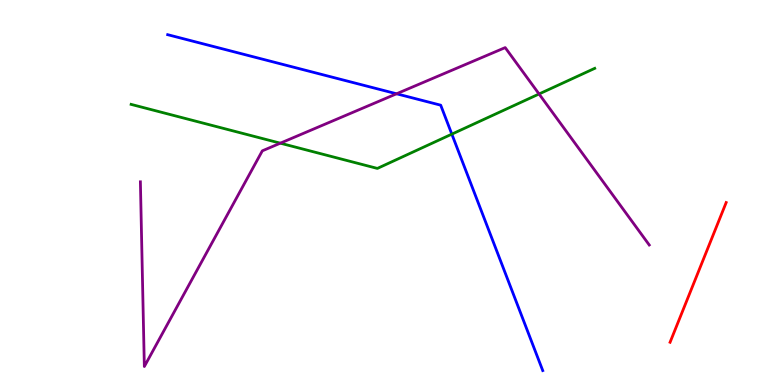[{'lines': ['blue', 'red'], 'intersections': []}, {'lines': ['green', 'red'], 'intersections': []}, {'lines': ['purple', 'red'], 'intersections': []}, {'lines': ['blue', 'green'], 'intersections': [{'x': 5.83, 'y': 6.52}]}, {'lines': ['blue', 'purple'], 'intersections': [{'x': 5.12, 'y': 7.56}]}, {'lines': ['green', 'purple'], 'intersections': [{'x': 3.62, 'y': 6.28}, {'x': 6.96, 'y': 7.56}]}]